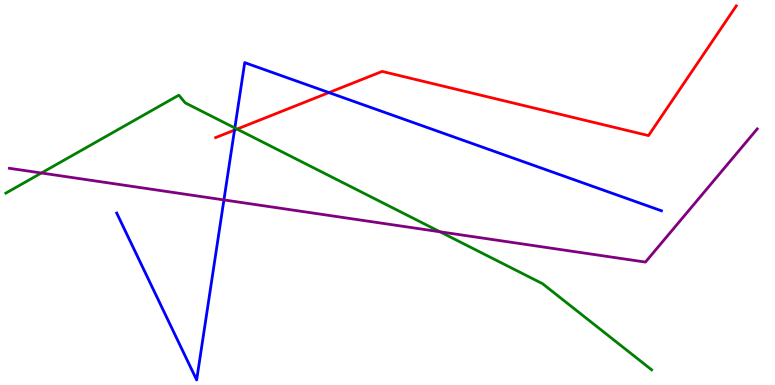[{'lines': ['blue', 'red'], 'intersections': [{'x': 3.03, 'y': 6.62}, {'x': 4.24, 'y': 7.6}]}, {'lines': ['green', 'red'], 'intersections': [{'x': 3.06, 'y': 6.65}]}, {'lines': ['purple', 'red'], 'intersections': []}, {'lines': ['blue', 'green'], 'intersections': [{'x': 3.03, 'y': 6.68}]}, {'lines': ['blue', 'purple'], 'intersections': [{'x': 2.89, 'y': 4.81}]}, {'lines': ['green', 'purple'], 'intersections': [{'x': 0.534, 'y': 5.51}, {'x': 5.68, 'y': 3.98}]}]